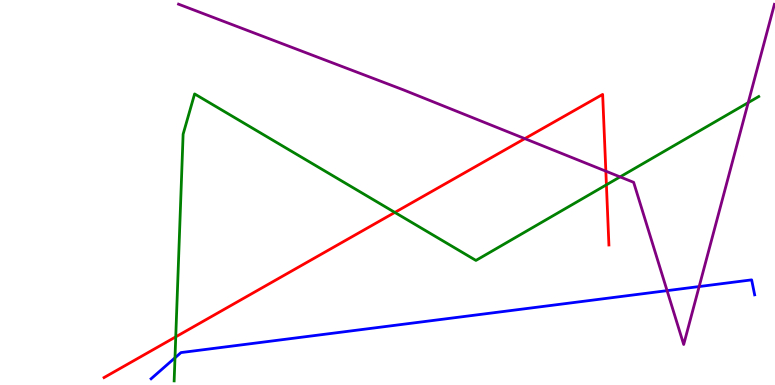[{'lines': ['blue', 'red'], 'intersections': []}, {'lines': ['green', 'red'], 'intersections': [{'x': 2.27, 'y': 1.25}, {'x': 5.09, 'y': 4.48}, {'x': 7.82, 'y': 5.2}]}, {'lines': ['purple', 'red'], 'intersections': [{'x': 6.77, 'y': 6.4}, {'x': 7.82, 'y': 5.55}]}, {'lines': ['blue', 'green'], 'intersections': [{'x': 2.26, 'y': 0.706}]}, {'lines': ['blue', 'purple'], 'intersections': [{'x': 8.61, 'y': 2.45}, {'x': 9.02, 'y': 2.56}]}, {'lines': ['green', 'purple'], 'intersections': [{'x': 8.0, 'y': 5.41}, {'x': 9.65, 'y': 7.33}]}]